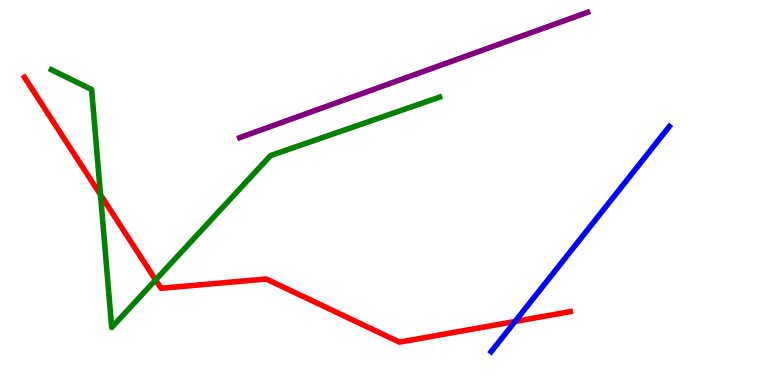[{'lines': ['blue', 'red'], 'intersections': [{'x': 6.65, 'y': 1.65}]}, {'lines': ['green', 'red'], 'intersections': [{'x': 1.3, 'y': 4.94}, {'x': 2.01, 'y': 2.73}]}, {'lines': ['purple', 'red'], 'intersections': []}, {'lines': ['blue', 'green'], 'intersections': []}, {'lines': ['blue', 'purple'], 'intersections': []}, {'lines': ['green', 'purple'], 'intersections': []}]